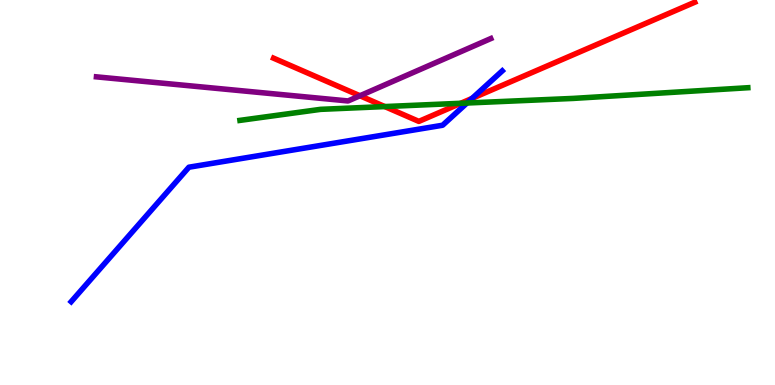[{'lines': ['blue', 'red'], 'intersections': [{'x': 6.09, 'y': 7.44}]}, {'lines': ['green', 'red'], 'intersections': [{'x': 4.97, 'y': 7.23}, {'x': 5.95, 'y': 7.32}]}, {'lines': ['purple', 'red'], 'intersections': [{'x': 4.64, 'y': 7.51}]}, {'lines': ['blue', 'green'], 'intersections': [{'x': 6.03, 'y': 7.32}]}, {'lines': ['blue', 'purple'], 'intersections': []}, {'lines': ['green', 'purple'], 'intersections': []}]